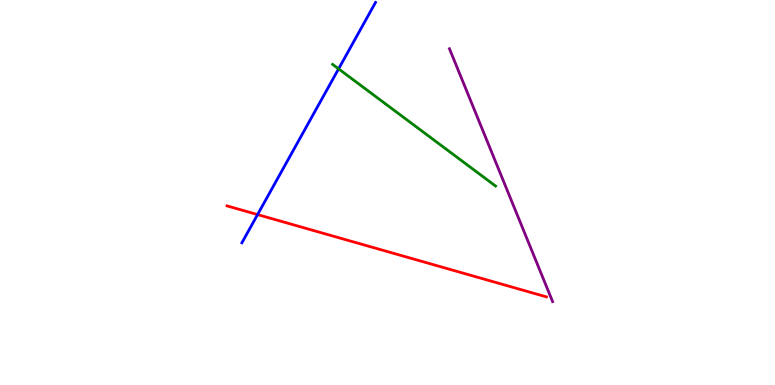[{'lines': ['blue', 'red'], 'intersections': [{'x': 3.32, 'y': 4.43}]}, {'lines': ['green', 'red'], 'intersections': []}, {'lines': ['purple', 'red'], 'intersections': []}, {'lines': ['blue', 'green'], 'intersections': [{'x': 4.37, 'y': 8.21}]}, {'lines': ['blue', 'purple'], 'intersections': []}, {'lines': ['green', 'purple'], 'intersections': []}]